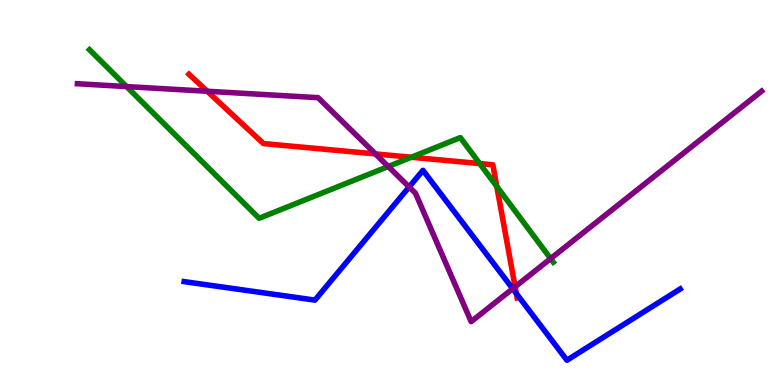[{'lines': ['blue', 'red'], 'intersections': [{'x': 6.66, 'y': 2.38}]}, {'lines': ['green', 'red'], 'intersections': [{'x': 5.31, 'y': 5.92}, {'x': 6.19, 'y': 5.75}, {'x': 6.41, 'y': 5.16}]}, {'lines': ['purple', 'red'], 'intersections': [{'x': 2.67, 'y': 7.63}, {'x': 4.84, 'y': 6.0}, {'x': 6.65, 'y': 2.55}]}, {'lines': ['blue', 'green'], 'intersections': []}, {'lines': ['blue', 'purple'], 'intersections': [{'x': 5.28, 'y': 5.14}, {'x': 6.62, 'y': 2.5}]}, {'lines': ['green', 'purple'], 'intersections': [{'x': 1.63, 'y': 7.75}, {'x': 5.01, 'y': 5.68}, {'x': 7.1, 'y': 3.28}]}]